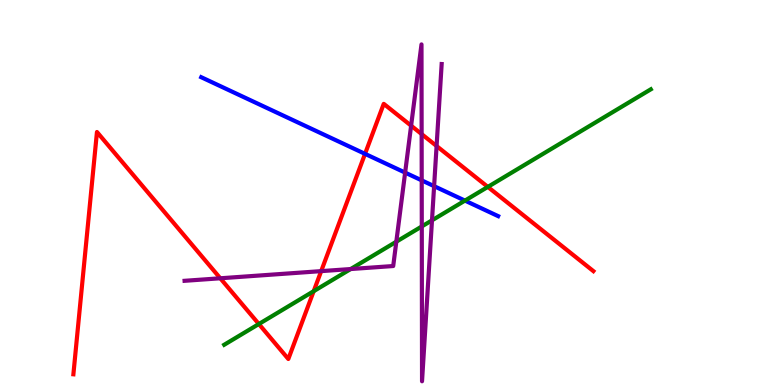[{'lines': ['blue', 'red'], 'intersections': [{'x': 4.71, 'y': 6.0}]}, {'lines': ['green', 'red'], 'intersections': [{'x': 3.34, 'y': 1.58}, {'x': 4.05, 'y': 2.44}, {'x': 6.29, 'y': 5.15}]}, {'lines': ['purple', 'red'], 'intersections': [{'x': 2.84, 'y': 2.77}, {'x': 4.14, 'y': 2.96}, {'x': 5.3, 'y': 6.74}, {'x': 5.44, 'y': 6.52}, {'x': 5.63, 'y': 6.21}]}, {'lines': ['blue', 'green'], 'intersections': [{'x': 6.0, 'y': 4.79}]}, {'lines': ['blue', 'purple'], 'intersections': [{'x': 5.23, 'y': 5.52}, {'x': 5.44, 'y': 5.32}, {'x': 5.6, 'y': 5.16}]}, {'lines': ['green', 'purple'], 'intersections': [{'x': 4.52, 'y': 3.01}, {'x': 5.11, 'y': 3.72}, {'x': 5.44, 'y': 4.12}, {'x': 5.57, 'y': 4.28}]}]